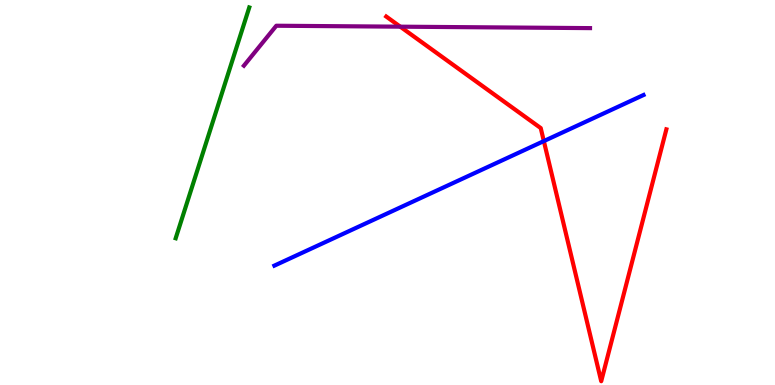[{'lines': ['blue', 'red'], 'intersections': [{'x': 7.02, 'y': 6.34}]}, {'lines': ['green', 'red'], 'intersections': []}, {'lines': ['purple', 'red'], 'intersections': [{'x': 5.16, 'y': 9.31}]}, {'lines': ['blue', 'green'], 'intersections': []}, {'lines': ['blue', 'purple'], 'intersections': []}, {'lines': ['green', 'purple'], 'intersections': []}]